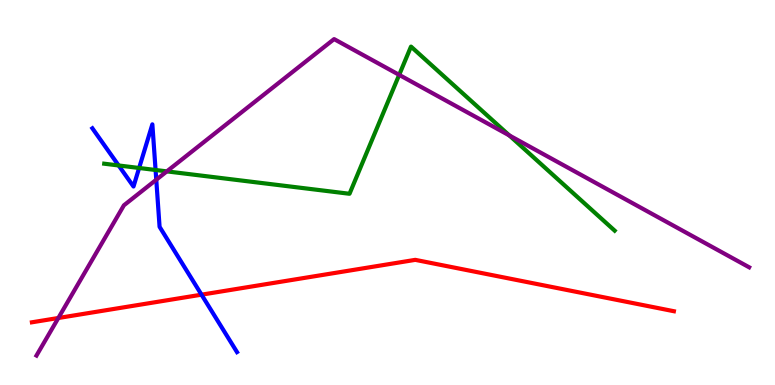[{'lines': ['blue', 'red'], 'intersections': [{'x': 2.6, 'y': 2.35}]}, {'lines': ['green', 'red'], 'intersections': []}, {'lines': ['purple', 'red'], 'intersections': [{'x': 0.753, 'y': 1.74}]}, {'lines': ['blue', 'green'], 'intersections': [{'x': 1.53, 'y': 5.7}, {'x': 1.8, 'y': 5.64}, {'x': 2.01, 'y': 5.58}]}, {'lines': ['blue', 'purple'], 'intersections': [{'x': 2.02, 'y': 5.33}]}, {'lines': ['green', 'purple'], 'intersections': [{'x': 2.15, 'y': 5.55}, {'x': 5.15, 'y': 8.06}, {'x': 6.57, 'y': 6.48}]}]